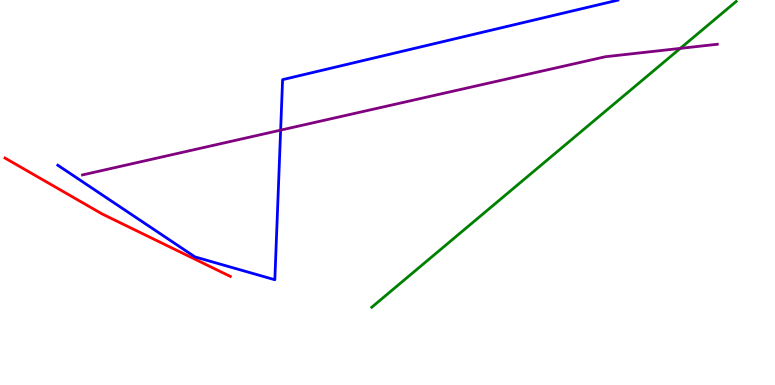[{'lines': ['blue', 'red'], 'intersections': []}, {'lines': ['green', 'red'], 'intersections': []}, {'lines': ['purple', 'red'], 'intersections': []}, {'lines': ['blue', 'green'], 'intersections': []}, {'lines': ['blue', 'purple'], 'intersections': [{'x': 3.62, 'y': 6.62}]}, {'lines': ['green', 'purple'], 'intersections': [{'x': 8.78, 'y': 8.74}]}]